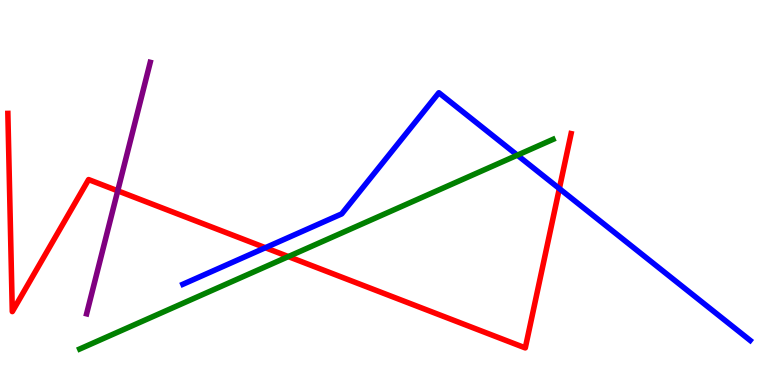[{'lines': ['blue', 'red'], 'intersections': [{'x': 3.42, 'y': 3.57}, {'x': 7.22, 'y': 5.1}]}, {'lines': ['green', 'red'], 'intersections': [{'x': 3.72, 'y': 3.34}]}, {'lines': ['purple', 'red'], 'intersections': [{'x': 1.52, 'y': 5.04}]}, {'lines': ['blue', 'green'], 'intersections': [{'x': 6.68, 'y': 5.97}]}, {'lines': ['blue', 'purple'], 'intersections': []}, {'lines': ['green', 'purple'], 'intersections': []}]